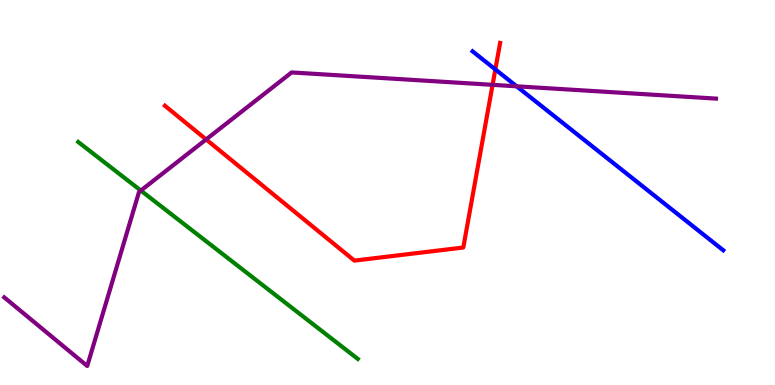[{'lines': ['blue', 'red'], 'intersections': [{'x': 6.39, 'y': 8.2}]}, {'lines': ['green', 'red'], 'intersections': []}, {'lines': ['purple', 'red'], 'intersections': [{'x': 2.66, 'y': 6.38}, {'x': 6.36, 'y': 7.8}]}, {'lines': ['blue', 'green'], 'intersections': []}, {'lines': ['blue', 'purple'], 'intersections': [{'x': 6.67, 'y': 7.76}]}, {'lines': ['green', 'purple'], 'intersections': [{'x': 1.82, 'y': 5.05}]}]